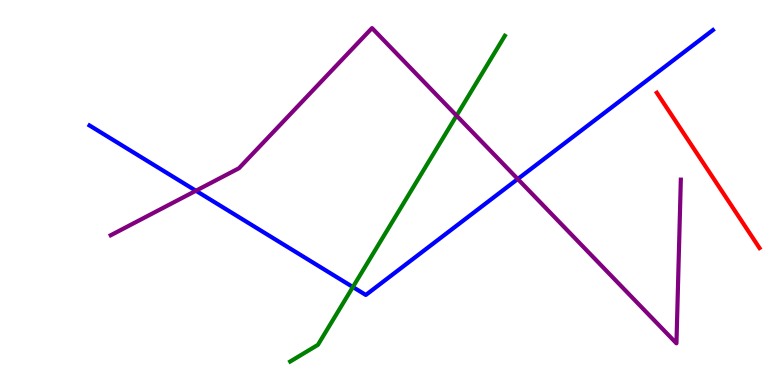[{'lines': ['blue', 'red'], 'intersections': []}, {'lines': ['green', 'red'], 'intersections': []}, {'lines': ['purple', 'red'], 'intersections': []}, {'lines': ['blue', 'green'], 'intersections': [{'x': 4.55, 'y': 2.54}]}, {'lines': ['blue', 'purple'], 'intersections': [{'x': 2.53, 'y': 5.05}, {'x': 6.68, 'y': 5.35}]}, {'lines': ['green', 'purple'], 'intersections': [{'x': 5.89, 'y': 7.0}]}]